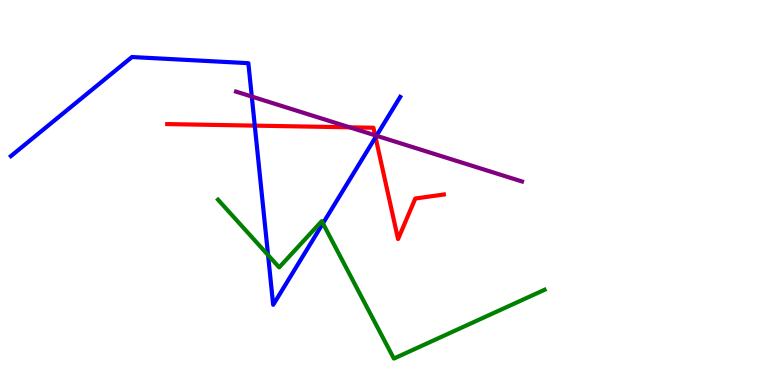[{'lines': ['blue', 'red'], 'intersections': [{'x': 3.29, 'y': 6.74}, {'x': 4.85, 'y': 6.43}]}, {'lines': ['green', 'red'], 'intersections': []}, {'lines': ['purple', 'red'], 'intersections': [{'x': 4.51, 'y': 6.69}, {'x': 4.84, 'y': 6.49}]}, {'lines': ['blue', 'green'], 'intersections': [{'x': 3.46, 'y': 3.37}, {'x': 4.17, 'y': 4.2}]}, {'lines': ['blue', 'purple'], 'intersections': [{'x': 3.25, 'y': 7.49}, {'x': 4.86, 'y': 6.47}]}, {'lines': ['green', 'purple'], 'intersections': []}]